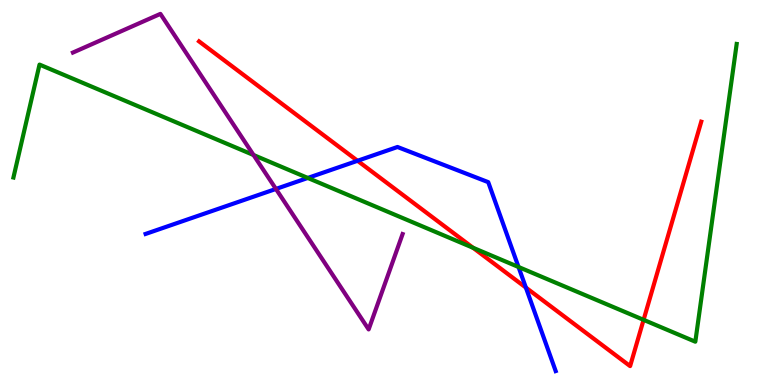[{'lines': ['blue', 'red'], 'intersections': [{'x': 4.61, 'y': 5.82}, {'x': 6.79, 'y': 2.53}]}, {'lines': ['green', 'red'], 'intersections': [{'x': 6.1, 'y': 3.56}, {'x': 8.3, 'y': 1.69}]}, {'lines': ['purple', 'red'], 'intersections': []}, {'lines': ['blue', 'green'], 'intersections': [{'x': 3.97, 'y': 5.38}, {'x': 6.69, 'y': 3.07}]}, {'lines': ['blue', 'purple'], 'intersections': [{'x': 3.56, 'y': 5.09}]}, {'lines': ['green', 'purple'], 'intersections': [{'x': 3.27, 'y': 5.97}]}]